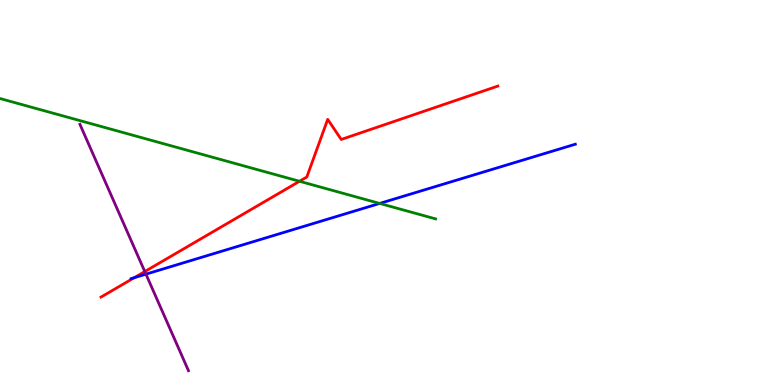[{'lines': ['blue', 'red'], 'intersections': [{'x': 1.73, 'y': 2.79}]}, {'lines': ['green', 'red'], 'intersections': [{'x': 3.86, 'y': 5.29}]}, {'lines': ['purple', 'red'], 'intersections': [{'x': 1.87, 'y': 2.95}]}, {'lines': ['blue', 'green'], 'intersections': [{'x': 4.9, 'y': 4.72}]}, {'lines': ['blue', 'purple'], 'intersections': [{'x': 1.88, 'y': 2.88}]}, {'lines': ['green', 'purple'], 'intersections': []}]